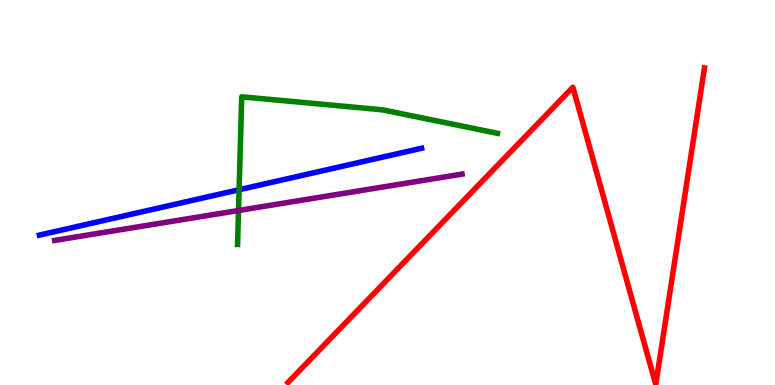[{'lines': ['blue', 'red'], 'intersections': []}, {'lines': ['green', 'red'], 'intersections': []}, {'lines': ['purple', 'red'], 'intersections': []}, {'lines': ['blue', 'green'], 'intersections': [{'x': 3.09, 'y': 5.07}]}, {'lines': ['blue', 'purple'], 'intersections': []}, {'lines': ['green', 'purple'], 'intersections': [{'x': 3.08, 'y': 4.53}]}]